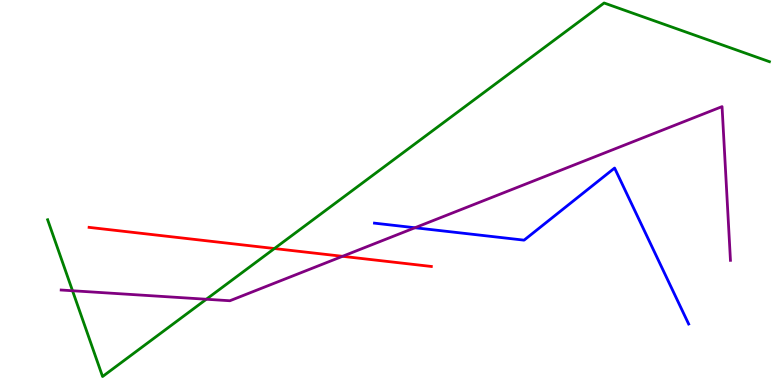[{'lines': ['blue', 'red'], 'intersections': []}, {'lines': ['green', 'red'], 'intersections': [{'x': 3.54, 'y': 3.54}]}, {'lines': ['purple', 'red'], 'intersections': [{'x': 4.42, 'y': 3.34}]}, {'lines': ['blue', 'green'], 'intersections': []}, {'lines': ['blue', 'purple'], 'intersections': [{'x': 5.35, 'y': 4.08}]}, {'lines': ['green', 'purple'], 'intersections': [{'x': 0.936, 'y': 2.45}, {'x': 2.66, 'y': 2.23}]}]